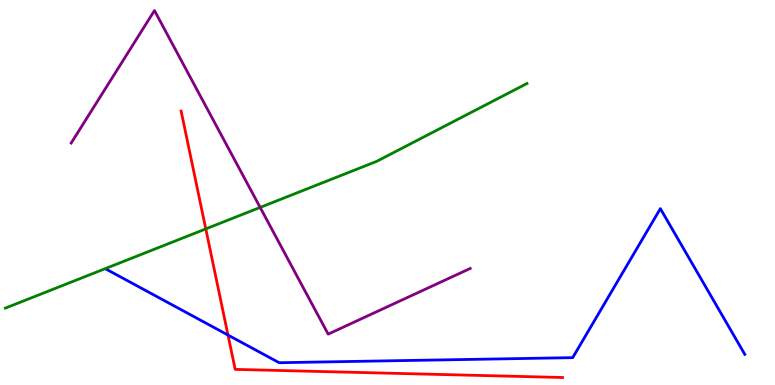[{'lines': ['blue', 'red'], 'intersections': [{'x': 2.94, 'y': 1.3}]}, {'lines': ['green', 'red'], 'intersections': [{'x': 2.66, 'y': 4.05}]}, {'lines': ['purple', 'red'], 'intersections': []}, {'lines': ['blue', 'green'], 'intersections': []}, {'lines': ['blue', 'purple'], 'intersections': []}, {'lines': ['green', 'purple'], 'intersections': [{'x': 3.36, 'y': 4.61}]}]